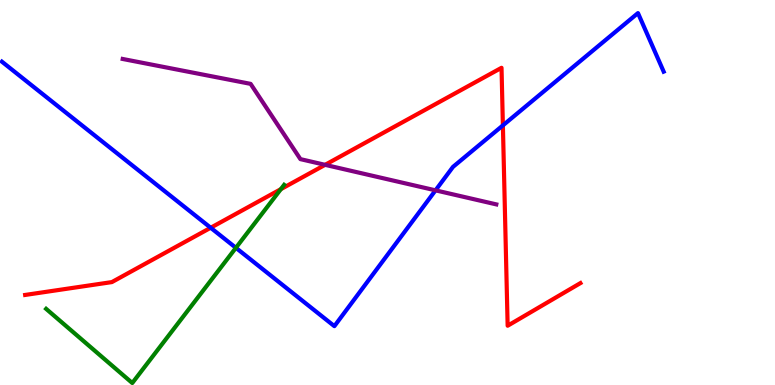[{'lines': ['blue', 'red'], 'intersections': [{'x': 2.72, 'y': 4.08}, {'x': 6.49, 'y': 6.74}]}, {'lines': ['green', 'red'], 'intersections': [{'x': 3.62, 'y': 5.09}]}, {'lines': ['purple', 'red'], 'intersections': [{'x': 4.19, 'y': 5.72}]}, {'lines': ['blue', 'green'], 'intersections': [{'x': 3.04, 'y': 3.56}]}, {'lines': ['blue', 'purple'], 'intersections': [{'x': 5.62, 'y': 5.06}]}, {'lines': ['green', 'purple'], 'intersections': []}]